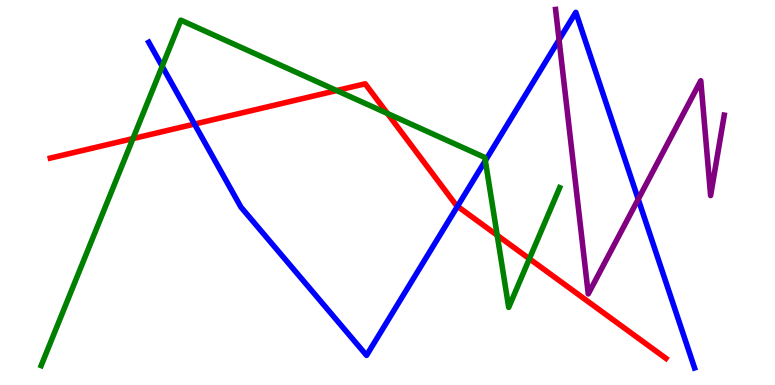[{'lines': ['blue', 'red'], 'intersections': [{'x': 2.51, 'y': 6.78}, {'x': 5.9, 'y': 4.64}]}, {'lines': ['green', 'red'], 'intersections': [{'x': 1.72, 'y': 6.4}, {'x': 4.34, 'y': 7.65}, {'x': 5.0, 'y': 7.05}, {'x': 6.42, 'y': 3.89}, {'x': 6.83, 'y': 3.28}]}, {'lines': ['purple', 'red'], 'intersections': []}, {'lines': ['blue', 'green'], 'intersections': [{'x': 2.09, 'y': 8.28}, {'x': 6.26, 'y': 5.83}]}, {'lines': ['blue', 'purple'], 'intersections': [{'x': 7.21, 'y': 8.97}, {'x': 8.24, 'y': 4.83}]}, {'lines': ['green', 'purple'], 'intersections': []}]